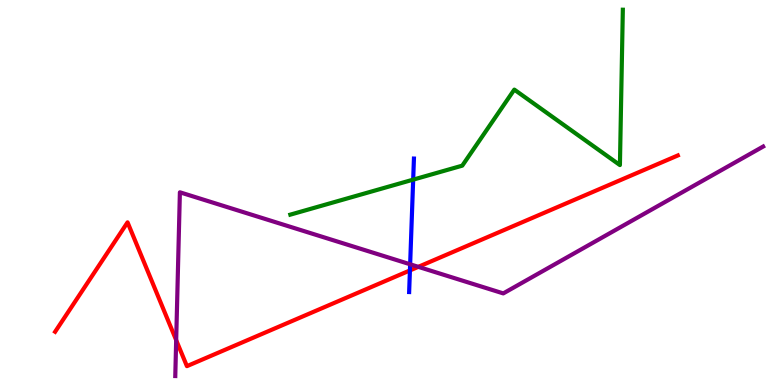[{'lines': ['blue', 'red'], 'intersections': [{'x': 5.29, 'y': 2.98}]}, {'lines': ['green', 'red'], 'intersections': []}, {'lines': ['purple', 'red'], 'intersections': [{'x': 2.27, 'y': 1.17}, {'x': 5.4, 'y': 3.07}]}, {'lines': ['blue', 'green'], 'intersections': [{'x': 5.33, 'y': 5.33}]}, {'lines': ['blue', 'purple'], 'intersections': [{'x': 5.29, 'y': 3.14}]}, {'lines': ['green', 'purple'], 'intersections': []}]